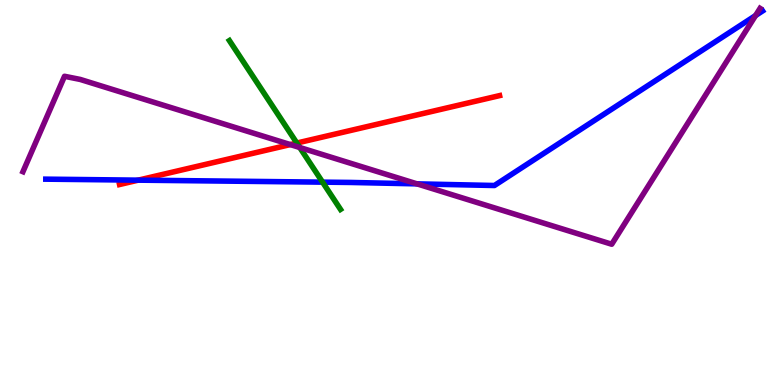[{'lines': ['blue', 'red'], 'intersections': [{'x': 1.78, 'y': 5.32}]}, {'lines': ['green', 'red'], 'intersections': [{'x': 3.83, 'y': 6.28}]}, {'lines': ['purple', 'red'], 'intersections': [{'x': 3.75, 'y': 6.24}]}, {'lines': ['blue', 'green'], 'intersections': [{'x': 4.16, 'y': 5.27}]}, {'lines': ['blue', 'purple'], 'intersections': [{'x': 5.38, 'y': 5.22}, {'x': 9.75, 'y': 9.6}]}, {'lines': ['green', 'purple'], 'intersections': [{'x': 3.87, 'y': 6.17}]}]